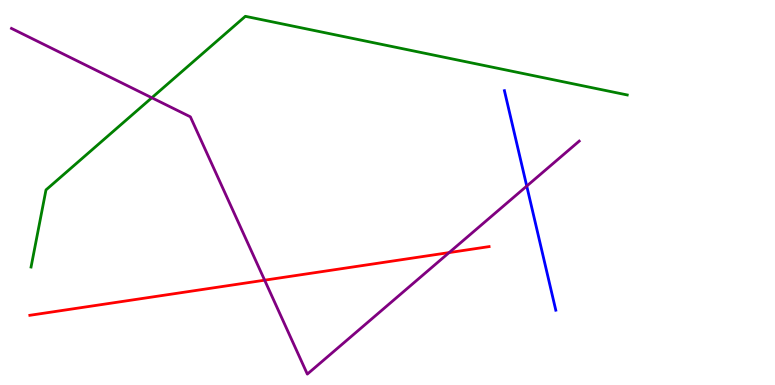[{'lines': ['blue', 'red'], 'intersections': []}, {'lines': ['green', 'red'], 'intersections': []}, {'lines': ['purple', 'red'], 'intersections': [{'x': 3.41, 'y': 2.72}, {'x': 5.8, 'y': 3.44}]}, {'lines': ['blue', 'green'], 'intersections': []}, {'lines': ['blue', 'purple'], 'intersections': [{'x': 6.8, 'y': 5.17}]}, {'lines': ['green', 'purple'], 'intersections': [{'x': 1.96, 'y': 7.46}]}]